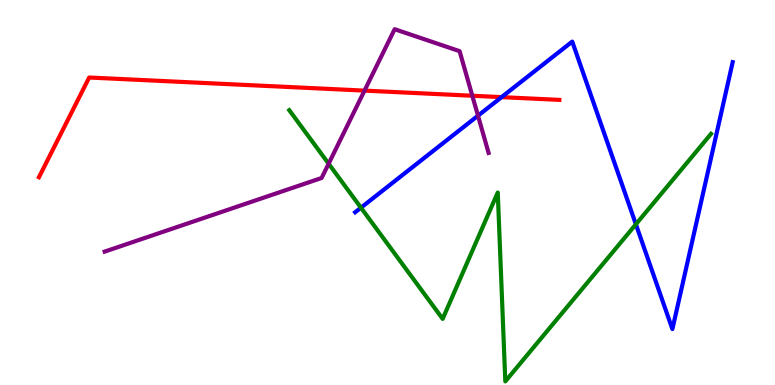[{'lines': ['blue', 'red'], 'intersections': [{'x': 6.47, 'y': 7.48}]}, {'lines': ['green', 'red'], 'intersections': []}, {'lines': ['purple', 'red'], 'intersections': [{'x': 4.7, 'y': 7.65}, {'x': 6.09, 'y': 7.51}]}, {'lines': ['blue', 'green'], 'intersections': [{'x': 4.66, 'y': 4.61}, {'x': 8.2, 'y': 4.17}]}, {'lines': ['blue', 'purple'], 'intersections': [{'x': 6.17, 'y': 6.99}]}, {'lines': ['green', 'purple'], 'intersections': [{'x': 4.24, 'y': 5.75}]}]